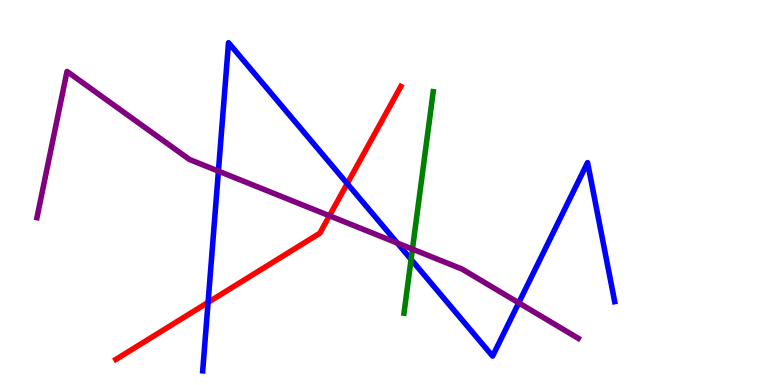[{'lines': ['blue', 'red'], 'intersections': [{'x': 2.68, 'y': 2.15}, {'x': 4.48, 'y': 5.23}]}, {'lines': ['green', 'red'], 'intersections': []}, {'lines': ['purple', 'red'], 'intersections': [{'x': 4.25, 'y': 4.4}]}, {'lines': ['blue', 'green'], 'intersections': [{'x': 5.3, 'y': 3.26}]}, {'lines': ['blue', 'purple'], 'intersections': [{'x': 2.82, 'y': 5.56}, {'x': 5.13, 'y': 3.69}, {'x': 6.69, 'y': 2.13}]}, {'lines': ['green', 'purple'], 'intersections': [{'x': 5.32, 'y': 3.53}]}]